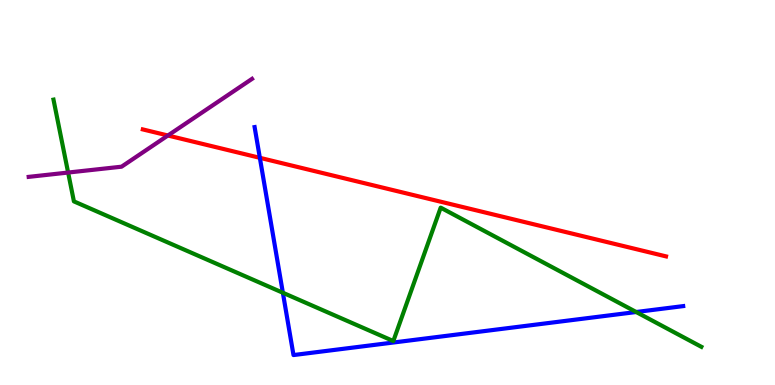[{'lines': ['blue', 'red'], 'intersections': [{'x': 3.35, 'y': 5.9}]}, {'lines': ['green', 'red'], 'intersections': []}, {'lines': ['purple', 'red'], 'intersections': [{'x': 2.17, 'y': 6.48}]}, {'lines': ['blue', 'green'], 'intersections': [{'x': 3.65, 'y': 2.4}, {'x': 8.21, 'y': 1.9}]}, {'lines': ['blue', 'purple'], 'intersections': []}, {'lines': ['green', 'purple'], 'intersections': [{'x': 0.879, 'y': 5.52}]}]